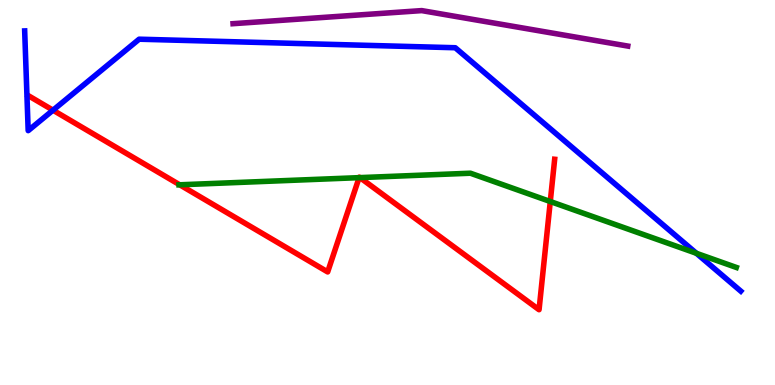[{'lines': ['blue', 'red'], 'intersections': [{'x': 0.684, 'y': 7.14}]}, {'lines': ['green', 'red'], 'intersections': [{'x': 2.32, 'y': 5.2}, {'x': 4.63, 'y': 5.39}, {'x': 4.64, 'y': 5.39}, {'x': 7.1, 'y': 4.77}]}, {'lines': ['purple', 'red'], 'intersections': []}, {'lines': ['blue', 'green'], 'intersections': [{'x': 8.99, 'y': 3.42}]}, {'lines': ['blue', 'purple'], 'intersections': []}, {'lines': ['green', 'purple'], 'intersections': []}]